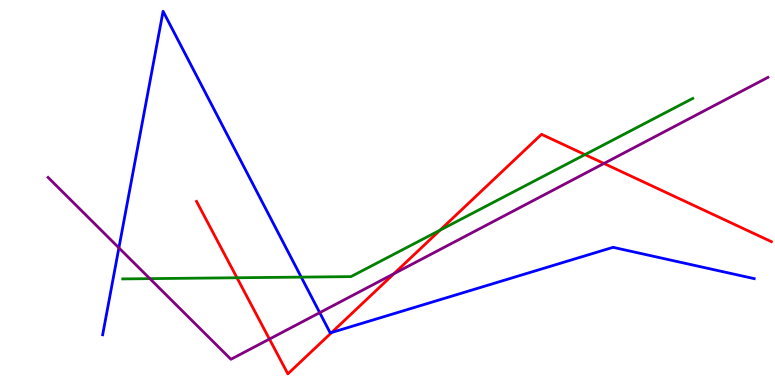[{'lines': ['blue', 'red'], 'intersections': [{'x': 4.28, 'y': 1.36}]}, {'lines': ['green', 'red'], 'intersections': [{'x': 3.06, 'y': 2.79}, {'x': 5.68, 'y': 4.02}, {'x': 7.55, 'y': 5.98}]}, {'lines': ['purple', 'red'], 'intersections': [{'x': 3.48, 'y': 1.19}, {'x': 5.08, 'y': 2.89}, {'x': 7.79, 'y': 5.75}]}, {'lines': ['blue', 'green'], 'intersections': [{'x': 3.89, 'y': 2.8}]}, {'lines': ['blue', 'purple'], 'intersections': [{'x': 1.53, 'y': 3.56}, {'x': 4.13, 'y': 1.88}]}, {'lines': ['green', 'purple'], 'intersections': [{'x': 1.93, 'y': 2.76}]}]